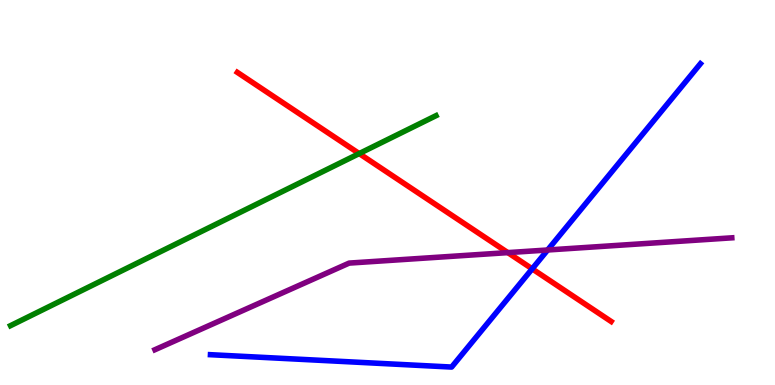[{'lines': ['blue', 'red'], 'intersections': [{'x': 6.87, 'y': 3.02}]}, {'lines': ['green', 'red'], 'intersections': [{'x': 4.63, 'y': 6.01}]}, {'lines': ['purple', 'red'], 'intersections': [{'x': 6.55, 'y': 3.44}]}, {'lines': ['blue', 'green'], 'intersections': []}, {'lines': ['blue', 'purple'], 'intersections': [{'x': 7.07, 'y': 3.51}]}, {'lines': ['green', 'purple'], 'intersections': []}]